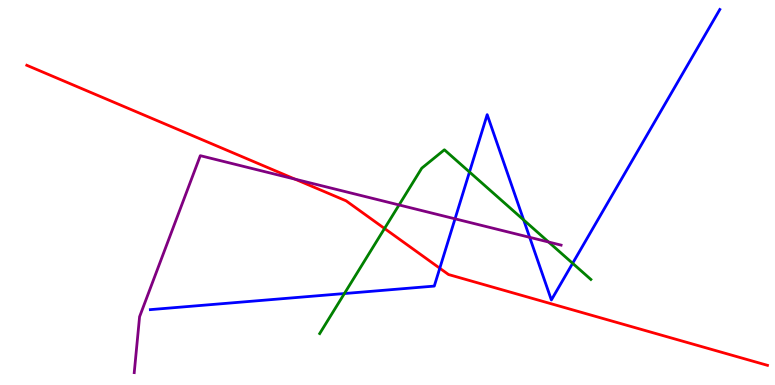[{'lines': ['blue', 'red'], 'intersections': [{'x': 5.67, 'y': 3.03}]}, {'lines': ['green', 'red'], 'intersections': [{'x': 4.96, 'y': 4.07}]}, {'lines': ['purple', 'red'], 'intersections': [{'x': 3.81, 'y': 5.35}]}, {'lines': ['blue', 'green'], 'intersections': [{'x': 4.44, 'y': 2.38}, {'x': 6.06, 'y': 5.53}, {'x': 6.76, 'y': 4.29}, {'x': 7.39, 'y': 3.16}]}, {'lines': ['blue', 'purple'], 'intersections': [{'x': 5.87, 'y': 4.32}, {'x': 6.83, 'y': 3.84}]}, {'lines': ['green', 'purple'], 'intersections': [{'x': 5.15, 'y': 4.68}, {'x': 7.08, 'y': 3.71}]}]